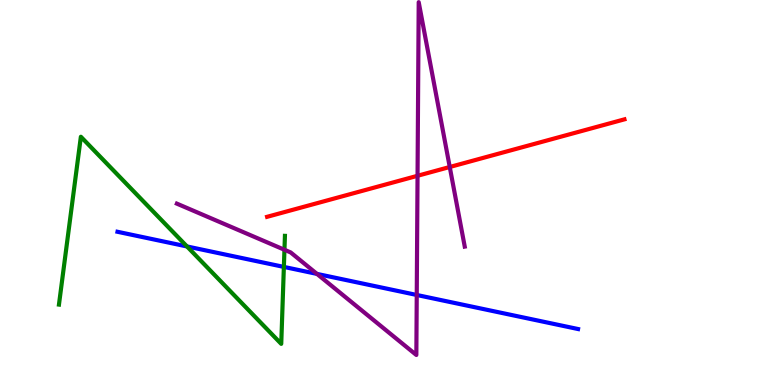[{'lines': ['blue', 'red'], 'intersections': []}, {'lines': ['green', 'red'], 'intersections': []}, {'lines': ['purple', 'red'], 'intersections': [{'x': 5.39, 'y': 5.43}, {'x': 5.8, 'y': 5.66}]}, {'lines': ['blue', 'green'], 'intersections': [{'x': 2.41, 'y': 3.6}, {'x': 3.66, 'y': 3.07}]}, {'lines': ['blue', 'purple'], 'intersections': [{'x': 4.09, 'y': 2.89}, {'x': 5.38, 'y': 2.34}]}, {'lines': ['green', 'purple'], 'intersections': [{'x': 3.67, 'y': 3.51}]}]